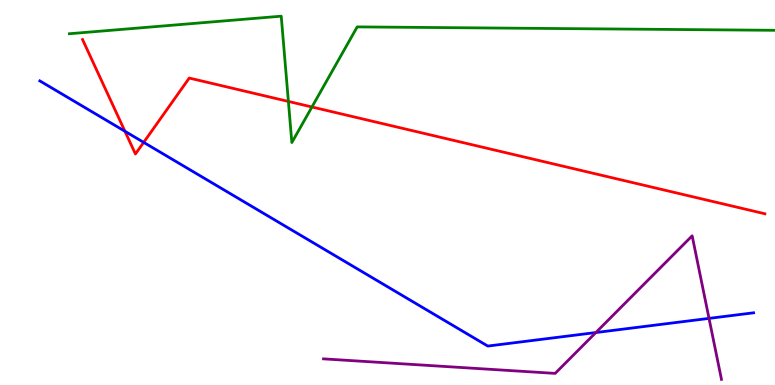[{'lines': ['blue', 'red'], 'intersections': [{'x': 1.61, 'y': 6.59}, {'x': 1.85, 'y': 6.3}]}, {'lines': ['green', 'red'], 'intersections': [{'x': 3.72, 'y': 7.37}, {'x': 4.03, 'y': 7.22}]}, {'lines': ['purple', 'red'], 'intersections': []}, {'lines': ['blue', 'green'], 'intersections': []}, {'lines': ['blue', 'purple'], 'intersections': [{'x': 7.69, 'y': 1.36}, {'x': 9.15, 'y': 1.73}]}, {'lines': ['green', 'purple'], 'intersections': []}]